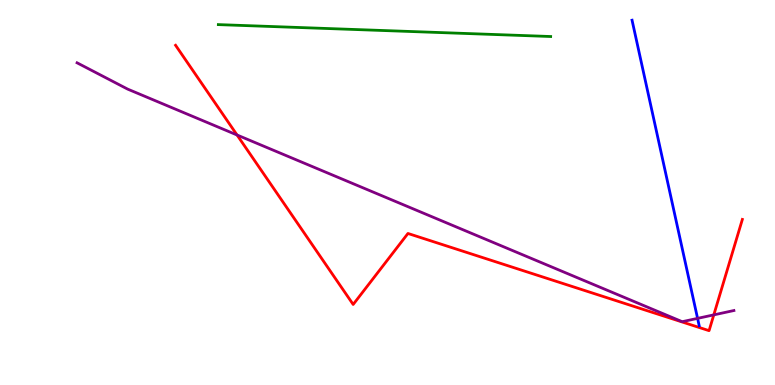[{'lines': ['blue', 'red'], 'intersections': []}, {'lines': ['green', 'red'], 'intersections': []}, {'lines': ['purple', 'red'], 'intersections': [{'x': 3.06, 'y': 6.49}, {'x': 9.21, 'y': 1.82}]}, {'lines': ['blue', 'green'], 'intersections': []}, {'lines': ['blue', 'purple'], 'intersections': [{'x': 9.0, 'y': 1.73}]}, {'lines': ['green', 'purple'], 'intersections': []}]